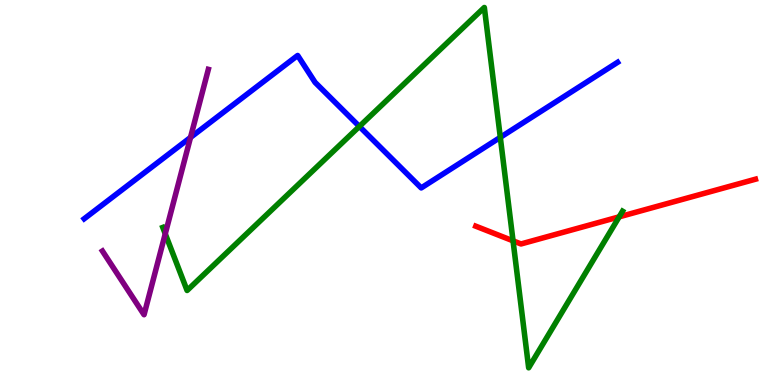[{'lines': ['blue', 'red'], 'intersections': []}, {'lines': ['green', 'red'], 'intersections': [{'x': 6.62, 'y': 3.74}, {'x': 7.99, 'y': 4.37}]}, {'lines': ['purple', 'red'], 'intersections': []}, {'lines': ['blue', 'green'], 'intersections': [{'x': 4.64, 'y': 6.72}, {'x': 6.46, 'y': 6.43}]}, {'lines': ['blue', 'purple'], 'intersections': [{'x': 2.46, 'y': 6.43}]}, {'lines': ['green', 'purple'], 'intersections': [{'x': 2.13, 'y': 3.93}]}]